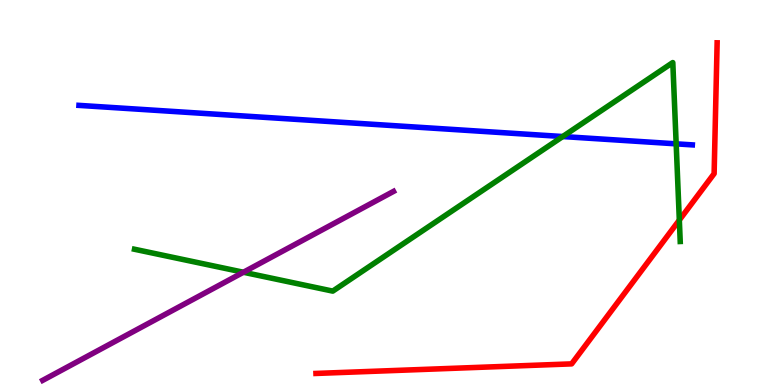[{'lines': ['blue', 'red'], 'intersections': []}, {'lines': ['green', 'red'], 'intersections': [{'x': 8.77, 'y': 4.28}]}, {'lines': ['purple', 'red'], 'intersections': []}, {'lines': ['blue', 'green'], 'intersections': [{'x': 7.26, 'y': 6.45}, {'x': 8.72, 'y': 6.26}]}, {'lines': ['blue', 'purple'], 'intersections': []}, {'lines': ['green', 'purple'], 'intersections': [{'x': 3.14, 'y': 2.93}]}]